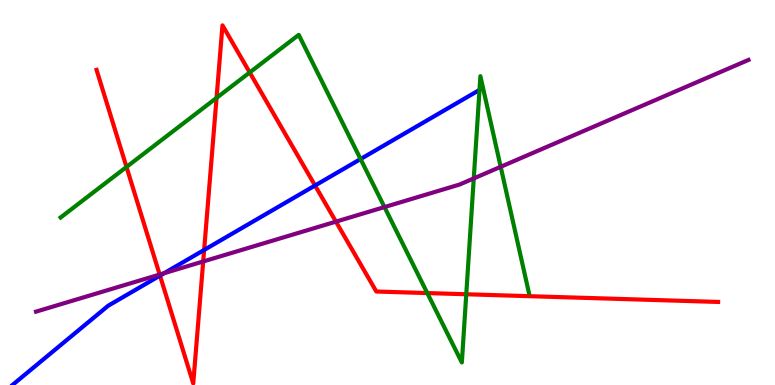[{'lines': ['blue', 'red'], 'intersections': [{'x': 2.06, 'y': 2.84}, {'x': 2.63, 'y': 3.51}, {'x': 4.07, 'y': 5.18}]}, {'lines': ['green', 'red'], 'intersections': [{'x': 1.63, 'y': 5.66}, {'x': 2.79, 'y': 7.46}, {'x': 3.22, 'y': 8.12}, {'x': 5.51, 'y': 2.39}, {'x': 6.02, 'y': 2.36}]}, {'lines': ['purple', 'red'], 'intersections': [{'x': 2.06, 'y': 2.87}, {'x': 2.62, 'y': 3.21}, {'x': 4.33, 'y': 4.24}]}, {'lines': ['blue', 'green'], 'intersections': [{'x': 4.65, 'y': 5.87}]}, {'lines': ['blue', 'purple'], 'intersections': [{'x': 2.12, 'y': 2.9}]}, {'lines': ['green', 'purple'], 'intersections': [{'x': 4.96, 'y': 4.62}, {'x': 6.11, 'y': 5.37}, {'x': 6.46, 'y': 5.67}]}]